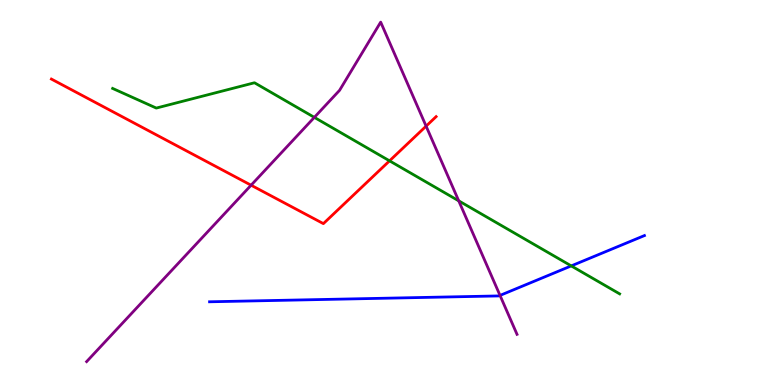[{'lines': ['blue', 'red'], 'intersections': []}, {'lines': ['green', 'red'], 'intersections': [{'x': 5.03, 'y': 5.82}]}, {'lines': ['purple', 'red'], 'intersections': [{'x': 3.24, 'y': 5.19}, {'x': 5.5, 'y': 6.72}]}, {'lines': ['blue', 'green'], 'intersections': [{'x': 7.37, 'y': 3.09}]}, {'lines': ['blue', 'purple'], 'intersections': [{'x': 6.45, 'y': 2.33}]}, {'lines': ['green', 'purple'], 'intersections': [{'x': 4.06, 'y': 6.95}, {'x': 5.92, 'y': 4.78}]}]